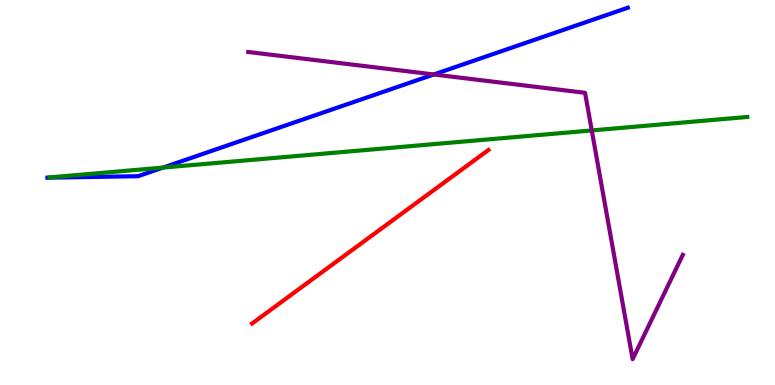[{'lines': ['blue', 'red'], 'intersections': []}, {'lines': ['green', 'red'], 'intersections': []}, {'lines': ['purple', 'red'], 'intersections': []}, {'lines': ['blue', 'green'], 'intersections': [{'x': 2.1, 'y': 5.65}]}, {'lines': ['blue', 'purple'], 'intersections': [{'x': 5.6, 'y': 8.07}]}, {'lines': ['green', 'purple'], 'intersections': [{'x': 7.64, 'y': 6.61}]}]